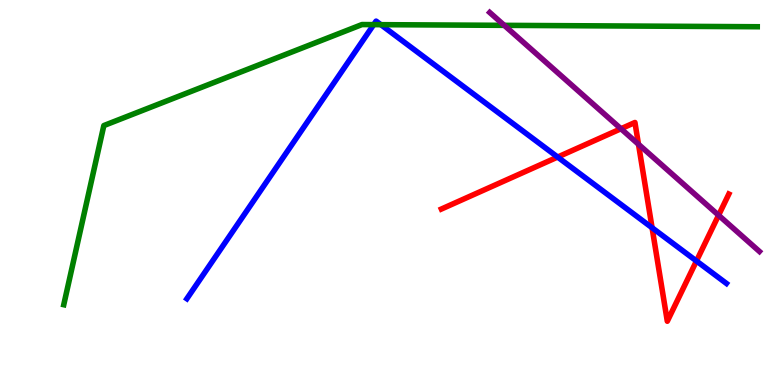[{'lines': ['blue', 'red'], 'intersections': [{'x': 7.2, 'y': 5.92}, {'x': 8.41, 'y': 4.08}, {'x': 8.99, 'y': 3.22}]}, {'lines': ['green', 'red'], 'intersections': []}, {'lines': ['purple', 'red'], 'intersections': [{'x': 8.01, 'y': 6.66}, {'x': 8.24, 'y': 6.25}, {'x': 9.27, 'y': 4.41}]}, {'lines': ['blue', 'green'], 'intersections': [{'x': 4.82, 'y': 9.36}, {'x': 4.91, 'y': 9.36}]}, {'lines': ['blue', 'purple'], 'intersections': []}, {'lines': ['green', 'purple'], 'intersections': [{'x': 6.51, 'y': 9.34}]}]